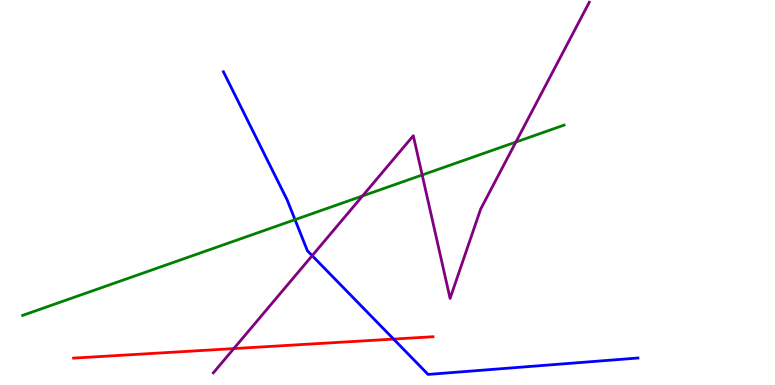[{'lines': ['blue', 'red'], 'intersections': [{'x': 5.08, 'y': 1.19}]}, {'lines': ['green', 'red'], 'intersections': []}, {'lines': ['purple', 'red'], 'intersections': [{'x': 3.02, 'y': 0.946}]}, {'lines': ['blue', 'green'], 'intersections': [{'x': 3.81, 'y': 4.29}]}, {'lines': ['blue', 'purple'], 'intersections': [{'x': 4.03, 'y': 3.36}]}, {'lines': ['green', 'purple'], 'intersections': [{'x': 4.68, 'y': 4.91}, {'x': 5.45, 'y': 5.45}, {'x': 6.66, 'y': 6.31}]}]